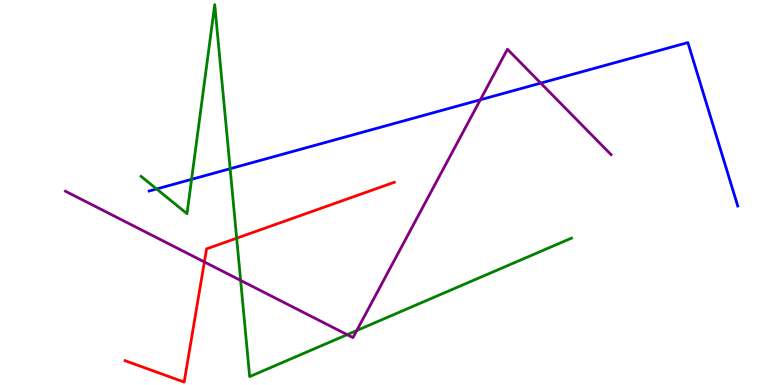[{'lines': ['blue', 'red'], 'intersections': []}, {'lines': ['green', 'red'], 'intersections': [{'x': 3.05, 'y': 3.81}]}, {'lines': ['purple', 'red'], 'intersections': [{'x': 2.64, 'y': 3.2}]}, {'lines': ['blue', 'green'], 'intersections': [{'x': 2.02, 'y': 5.09}, {'x': 2.47, 'y': 5.34}, {'x': 2.97, 'y': 5.62}]}, {'lines': ['blue', 'purple'], 'intersections': [{'x': 6.2, 'y': 7.41}, {'x': 6.98, 'y': 7.84}]}, {'lines': ['green', 'purple'], 'intersections': [{'x': 3.1, 'y': 2.72}, {'x': 4.48, 'y': 1.31}, {'x': 4.6, 'y': 1.41}]}]